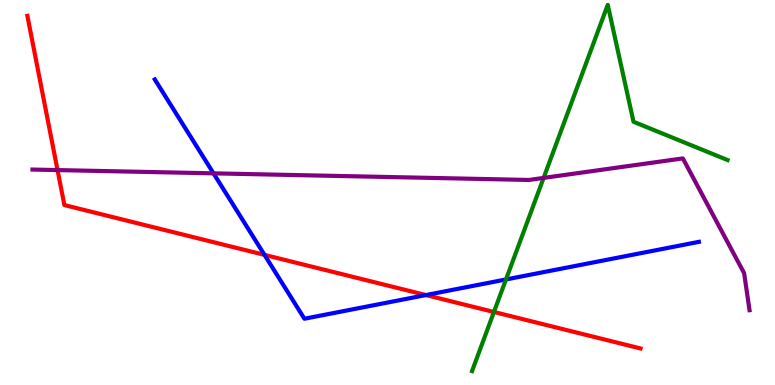[{'lines': ['blue', 'red'], 'intersections': [{'x': 3.41, 'y': 3.38}, {'x': 5.5, 'y': 2.34}]}, {'lines': ['green', 'red'], 'intersections': [{'x': 6.37, 'y': 1.9}]}, {'lines': ['purple', 'red'], 'intersections': [{'x': 0.742, 'y': 5.58}]}, {'lines': ['blue', 'green'], 'intersections': [{'x': 6.53, 'y': 2.74}]}, {'lines': ['blue', 'purple'], 'intersections': [{'x': 2.76, 'y': 5.5}]}, {'lines': ['green', 'purple'], 'intersections': [{'x': 7.01, 'y': 5.38}]}]